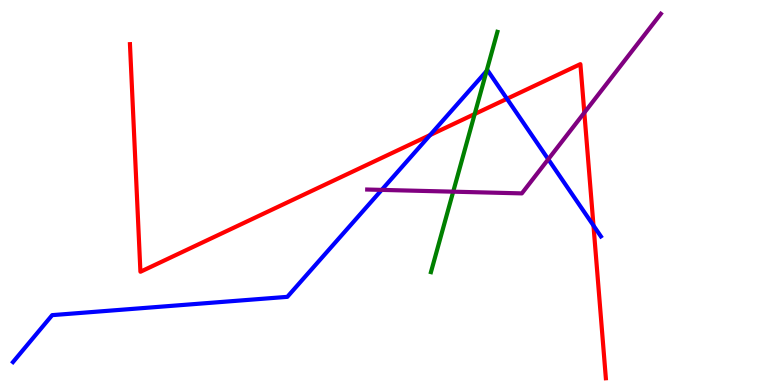[{'lines': ['blue', 'red'], 'intersections': [{'x': 5.55, 'y': 6.49}, {'x': 6.54, 'y': 7.43}, {'x': 7.66, 'y': 4.14}]}, {'lines': ['green', 'red'], 'intersections': [{'x': 6.12, 'y': 7.04}]}, {'lines': ['purple', 'red'], 'intersections': [{'x': 7.54, 'y': 7.07}]}, {'lines': ['blue', 'green'], 'intersections': [{'x': 6.28, 'y': 8.15}]}, {'lines': ['blue', 'purple'], 'intersections': [{'x': 4.93, 'y': 5.07}, {'x': 7.07, 'y': 5.86}]}, {'lines': ['green', 'purple'], 'intersections': [{'x': 5.85, 'y': 5.02}]}]